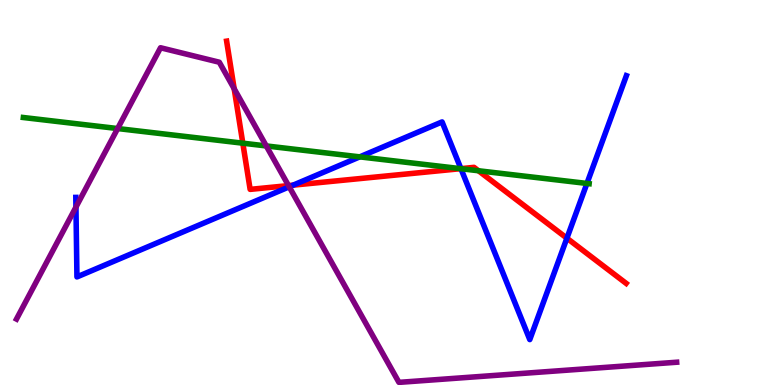[{'lines': ['blue', 'red'], 'intersections': [{'x': 3.78, 'y': 5.19}, {'x': 5.95, 'y': 5.62}, {'x': 7.31, 'y': 3.81}]}, {'lines': ['green', 'red'], 'intersections': [{'x': 3.13, 'y': 6.28}, {'x': 5.94, 'y': 5.62}, {'x': 6.17, 'y': 5.56}]}, {'lines': ['purple', 'red'], 'intersections': [{'x': 3.02, 'y': 7.7}, {'x': 3.72, 'y': 5.18}]}, {'lines': ['blue', 'green'], 'intersections': [{'x': 4.64, 'y': 5.93}, {'x': 5.95, 'y': 5.62}, {'x': 7.57, 'y': 5.24}]}, {'lines': ['blue', 'purple'], 'intersections': [{'x': 0.98, 'y': 4.62}, {'x': 3.73, 'y': 5.15}]}, {'lines': ['green', 'purple'], 'intersections': [{'x': 1.52, 'y': 6.66}, {'x': 3.44, 'y': 6.21}]}]